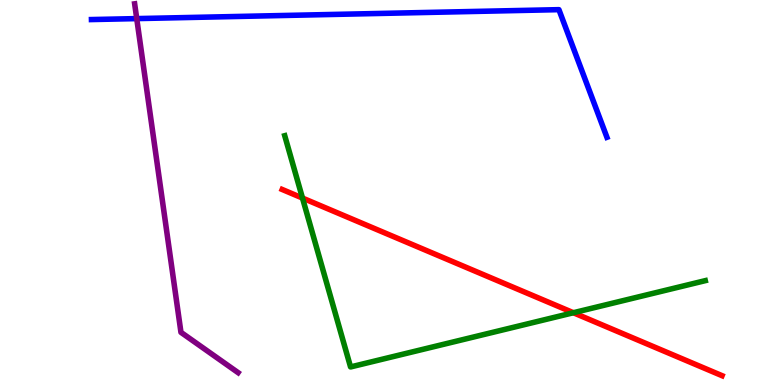[{'lines': ['blue', 'red'], 'intersections': []}, {'lines': ['green', 'red'], 'intersections': [{'x': 3.9, 'y': 4.86}, {'x': 7.4, 'y': 1.88}]}, {'lines': ['purple', 'red'], 'intersections': []}, {'lines': ['blue', 'green'], 'intersections': []}, {'lines': ['blue', 'purple'], 'intersections': [{'x': 1.76, 'y': 9.52}]}, {'lines': ['green', 'purple'], 'intersections': []}]